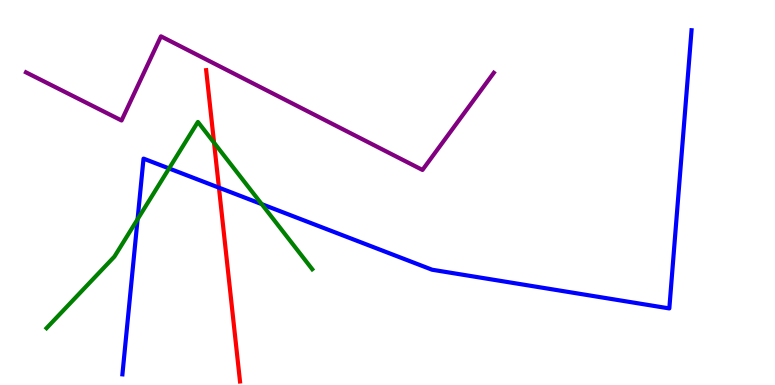[{'lines': ['blue', 'red'], 'intersections': [{'x': 2.82, 'y': 5.13}]}, {'lines': ['green', 'red'], 'intersections': [{'x': 2.76, 'y': 6.29}]}, {'lines': ['purple', 'red'], 'intersections': []}, {'lines': ['blue', 'green'], 'intersections': [{'x': 1.78, 'y': 4.31}, {'x': 2.18, 'y': 5.62}, {'x': 3.38, 'y': 4.7}]}, {'lines': ['blue', 'purple'], 'intersections': []}, {'lines': ['green', 'purple'], 'intersections': []}]